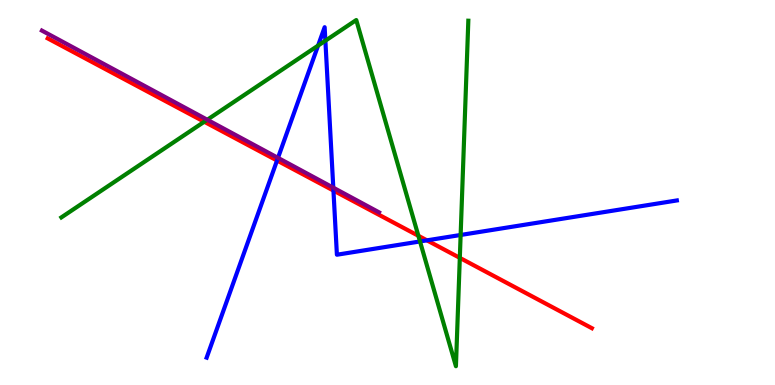[{'lines': ['blue', 'red'], 'intersections': [{'x': 3.57, 'y': 5.83}, {'x': 4.3, 'y': 5.05}, {'x': 5.51, 'y': 3.76}]}, {'lines': ['green', 'red'], 'intersections': [{'x': 2.64, 'y': 6.84}, {'x': 5.4, 'y': 3.88}, {'x': 5.93, 'y': 3.3}]}, {'lines': ['purple', 'red'], 'intersections': []}, {'lines': ['blue', 'green'], 'intersections': [{'x': 4.1, 'y': 8.82}, {'x': 4.2, 'y': 8.94}, {'x': 5.42, 'y': 3.73}, {'x': 5.94, 'y': 3.9}]}, {'lines': ['blue', 'purple'], 'intersections': [{'x': 3.59, 'y': 5.9}, {'x': 4.3, 'y': 5.13}]}, {'lines': ['green', 'purple'], 'intersections': [{'x': 2.67, 'y': 6.89}]}]